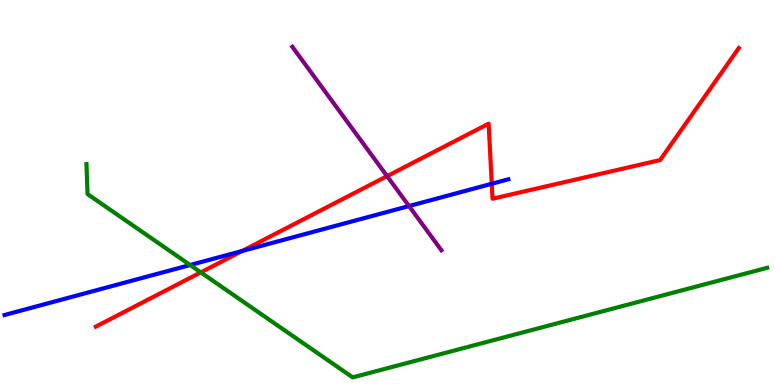[{'lines': ['blue', 'red'], 'intersections': [{'x': 3.12, 'y': 3.48}, {'x': 6.35, 'y': 5.23}]}, {'lines': ['green', 'red'], 'intersections': [{'x': 2.59, 'y': 2.93}]}, {'lines': ['purple', 'red'], 'intersections': [{'x': 4.99, 'y': 5.42}]}, {'lines': ['blue', 'green'], 'intersections': [{'x': 2.45, 'y': 3.12}]}, {'lines': ['blue', 'purple'], 'intersections': [{'x': 5.28, 'y': 4.65}]}, {'lines': ['green', 'purple'], 'intersections': []}]